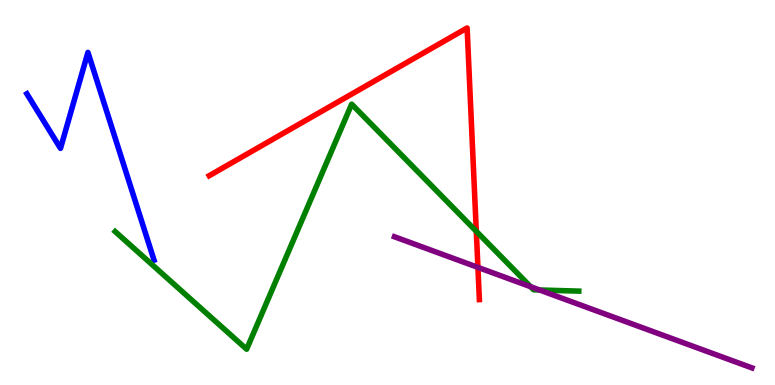[{'lines': ['blue', 'red'], 'intersections': []}, {'lines': ['green', 'red'], 'intersections': [{'x': 6.15, 'y': 3.99}]}, {'lines': ['purple', 'red'], 'intersections': [{'x': 6.17, 'y': 3.06}]}, {'lines': ['blue', 'green'], 'intersections': []}, {'lines': ['blue', 'purple'], 'intersections': []}, {'lines': ['green', 'purple'], 'intersections': [{'x': 6.85, 'y': 2.55}, {'x': 6.96, 'y': 2.47}]}]